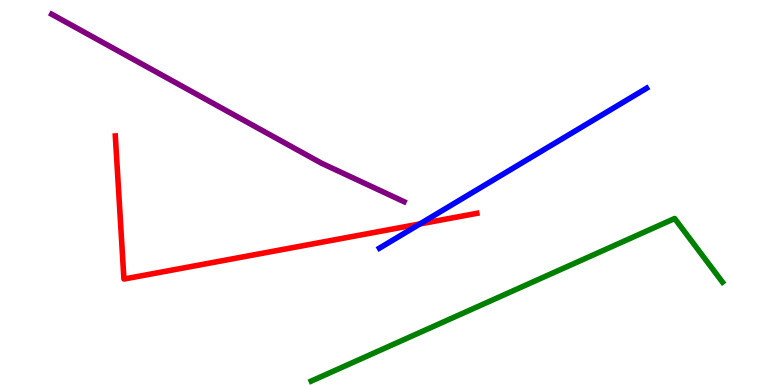[{'lines': ['blue', 'red'], 'intersections': [{'x': 5.42, 'y': 4.18}]}, {'lines': ['green', 'red'], 'intersections': []}, {'lines': ['purple', 'red'], 'intersections': []}, {'lines': ['blue', 'green'], 'intersections': []}, {'lines': ['blue', 'purple'], 'intersections': []}, {'lines': ['green', 'purple'], 'intersections': []}]